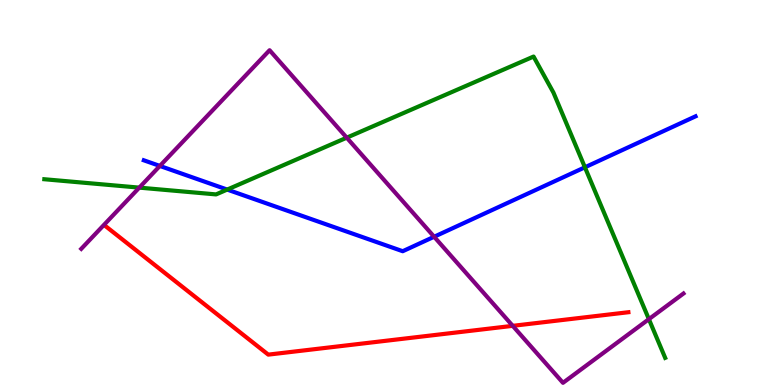[{'lines': ['blue', 'red'], 'intersections': []}, {'lines': ['green', 'red'], 'intersections': []}, {'lines': ['purple', 'red'], 'intersections': [{'x': 6.62, 'y': 1.54}]}, {'lines': ['blue', 'green'], 'intersections': [{'x': 2.93, 'y': 5.08}, {'x': 7.55, 'y': 5.65}]}, {'lines': ['blue', 'purple'], 'intersections': [{'x': 2.06, 'y': 5.69}, {'x': 5.6, 'y': 3.85}]}, {'lines': ['green', 'purple'], 'intersections': [{'x': 1.8, 'y': 5.13}, {'x': 4.47, 'y': 6.42}, {'x': 8.37, 'y': 1.71}]}]